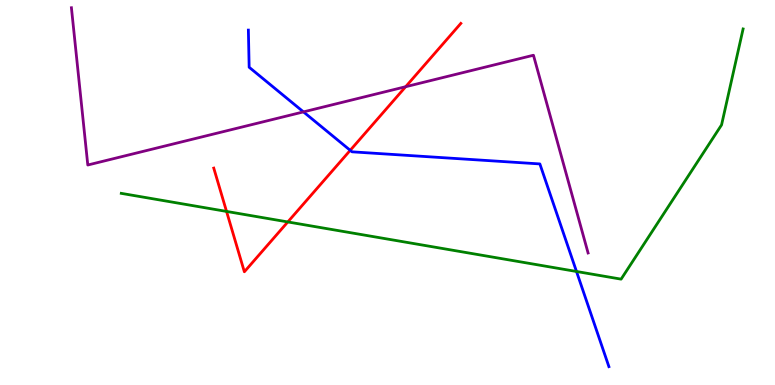[{'lines': ['blue', 'red'], 'intersections': [{'x': 4.52, 'y': 6.1}]}, {'lines': ['green', 'red'], 'intersections': [{'x': 2.92, 'y': 4.51}, {'x': 3.71, 'y': 4.24}]}, {'lines': ['purple', 'red'], 'intersections': [{'x': 5.23, 'y': 7.75}]}, {'lines': ['blue', 'green'], 'intersections': [{'x': 7.44, 'y': 2.95}]}, {'lines': ['blue', 'purple'], 'intersections': [{'x': 3.92, 'y': 7.09}]}, {'lines': ['green', 'purple'], 'intersections': []}]